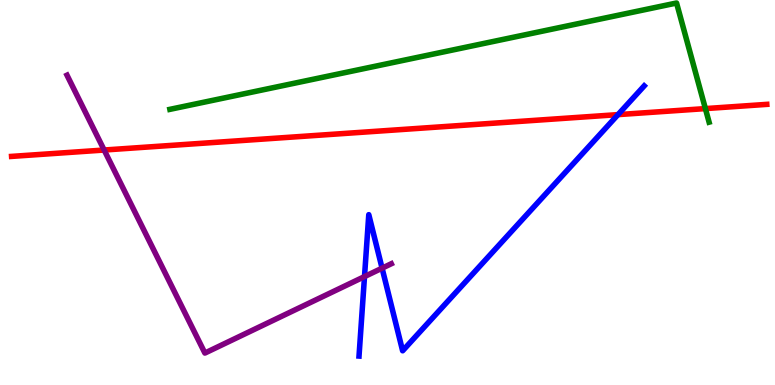[{'lines': ['blue', 'red'], 'intersections': [{'x': 7.97, 'y': 7.02}]}, {'lines': ['green', 'red'], 'intersections': [{'x': 9.1, 'y': 7.18}]}, {'lines': ['purple', 'red'], 'intersections': [{'x': 1.34, 'y': 6.1}]}, {'lines': ['blue', 'green'], 'intersections': []}, {'lines': ['blue', 'purple'], 'intersections': [{'x': 4.7, 'y': 2.82}, {'x': 4.93, 'y': 3.03}]}, {'lines': ['green', 'purple'], 'intersections': []}]